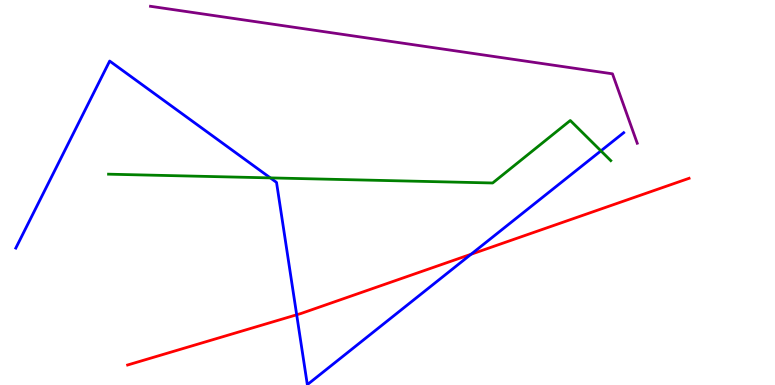[{'lines': ['blue', 'red'], 'intersections': [{'x': 3.83, 'y': 1.82}, {'x': 6.08, 'y': 3.4}]}, {'lines': ['green', 'red'], 'intersections': []}, {'lines': ['purple', 'red'], 'intersections': []}, {'lines': ['blue', 'green'], 'intersections': [{'x': 3.49, 'y': 5.38}, {'x': 7.75, 'y': 6.08}]}, {'lines': ['blue', 'purple'], 'intersections': []}, {'lines': ['green', 'purple'], 'intersections': []}]